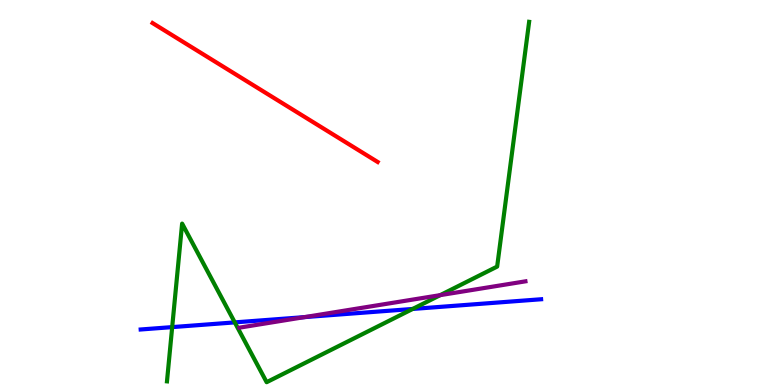[{'lines': ['blue', 'red'], 'intersections': []}, {'lines': ['green', 'red'], 'intersections': []}, {'lines': ['purple', 'red'], 'intersections': []}, {'lines': ['blue', 'green'], 'intersections': [{'x': 2.22, 'y': 1.5}, {'x': 3.03, 'y': 1.63}, {'x': 5.32, 'y': 1.98}]}, {'lines': ['blue', 'purple'], 'intersections': [{'x': 3.93, 'y': 1.76}]}, {'lines': ['green', 'purple'], 'intersections': [{'x': 5.68, 'y': 2.33}]}]